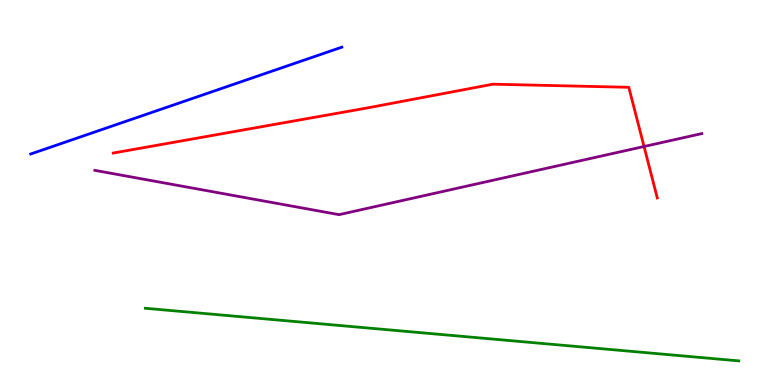[{'lines': ['blue', 'red'], 'intersections': []}, {'lines': ['green', 'red'], 'intersections': []}, {'lines': ['purple', 'red'], 'intersections': [{'x': 8.31, 'y': 6.19}]}, {'lines': ['blue', 'green'], 'intersections': []}, {'lines': ['blue', 'purple'], 'intersections': []}, {'lines': ['green', 'purple'], 'intersections': []}]